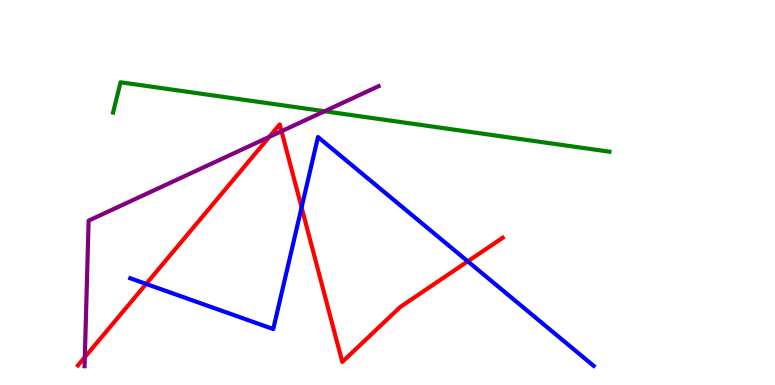[{'lines': ['blue', 'red'], 'intersections': [{'x': 1.89, 'y': 2.63}, {'x': 3.89, 'y': 4.61}, {'x': 6.04, 'y': 3.21}]}, {'lines': ['green', 'red'], 'intersections': []}, {'lines': ['purple', 'red'], 'intersections': [{'x': 1.09, 'y': 0.723}, {'x': 3.47, 'y': 6.44}, {'x': 3.63, 'y': 6.59}]}, {'lines': ['blue', 'green'], 'intersections': []}, {'lines': ['blue', 'purple'], 'intersections': []}, {'lines': ['green', 'purple'], 'intersections': [{'x': 4.19, 'y': 7.11}]}]